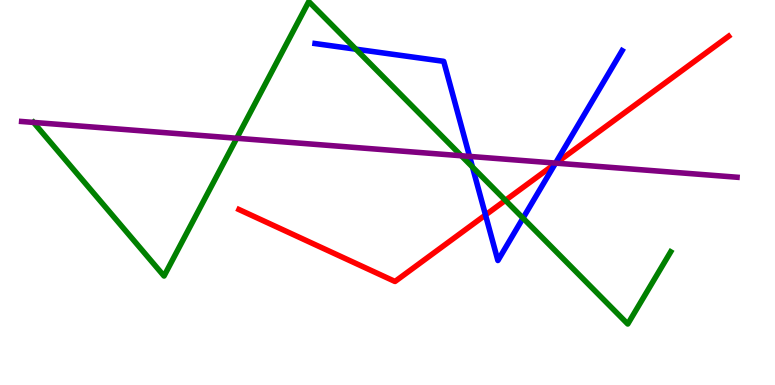[{'lines': ['blue', 'red'], 'intersections': [{'x': 6.26, 'y': 4.42}, {'x': 7.16, 'y': 5.75}]}, {'lines': ['green', 'red'], 'intersections': [{'x': 6.52, 'y': 4.8}]}, {'lines': ['purple', 'red'], 'intersections': [{'x': 7.17, 'y': 5.76}]}, {'lines': ['blue', 'green'], 'intersections': [{'x': 4.59, 'y': 8.72}, {'x': 6.1, 'y': 5.66}, {'x': 6.75, 'y': 4.33}]}, {'lines': ['blue', 'purple'], 'intersections': [{'x': 6.06, 'y': 5.94}, {'x': 7.17, 'y': 5.76}]}, {'lines': ['green', 'purple'], 'intersections': [{'x': 0.433, 'y': 6.82}, {'x': 3.05, 'y': 6.41}, {'x': 5.95, 'y': 5.95}]}]